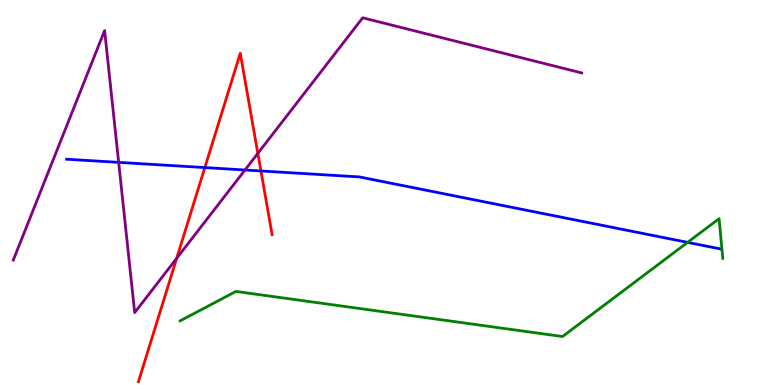[{'lines': ['blue', 'red'], 'intersections': [{'x': 2.64, 'y': 5.65}, {'x': 3.37, 'y': 5.56}]}, {'lines': ['green', 'red'], 'intersections': []}, {'lines': ['purple', 'red'], 'intersections': [{'x': 2.28, 'y': 3.29}, {'x': 3.33, 'y': 6.02}]}, {'lines': ['blue', 'green'], 'intersections': [{'x': 8.87, 'y': 3.7}]}, {'lines': ['blue', 'purple'], 'intersections': [{'x': 1.53, 'y': 5.78}, {'x': 3.16, 'y': 5.58}]}, {'lines': ['green', 'purple'], 'intersections': []}]